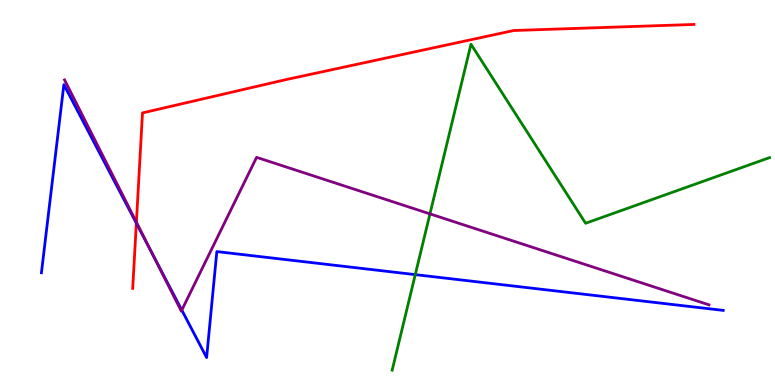[{'lines': ['blue', 'red'], 'intersections': [{'x': 1.76, 'y': 4.2}]}, {'lines': ['green', 'red'], 'intersections': []}, {'lines': ['purple', 'red'], 'intersections': [{'x': 1.76, 'y': 4.23}]}, {'lines': ['blue', 'green'], 'intersections': [{'x': 5.36, 'y': 2.87}]}, {'lines': ['blue', 'purple'], 'intersections': [{'x': 1.97, 'y': 3.4}, {'x': 2.35, 'y': 1.95}]}, {'lines': ['green', 'purple'], 'intersections': [{'x': 5.55, 'y': 4.44}]}]